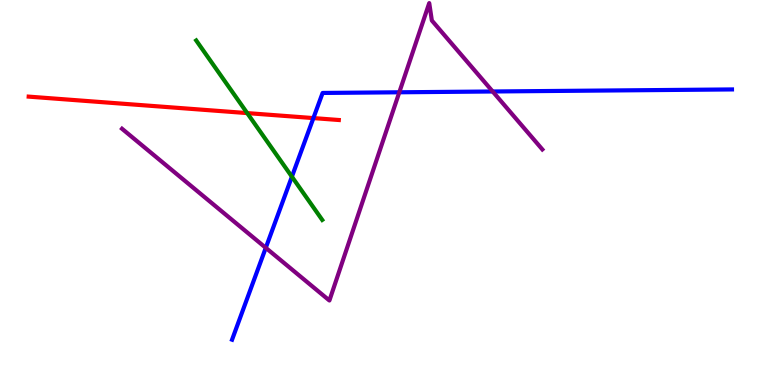[{'lines': ['blue', 'red'], 'intersections': [{'x': 4.04, 'y': 6.93}]}, {'lines': ['green', 'red'], 'intersections': [{'x': 3.19, 'y': 7.06}]}, {'lines': ['purple', 'red'], 'intersections': []}, {'lines': ['blue', 'green'], 'intersections': [{'x': 3.77, 'y': 5.41}]}, {'lines': ['blue', 'purple'], 'intersections': [{'x': 3.43, 'y': 3.56}, {'x': 5.15, 'y': 7.6}, {'x': 6.36, 'y': 7.62}]}, {'lines': ['green', 'purple'], 'intersections': []}]